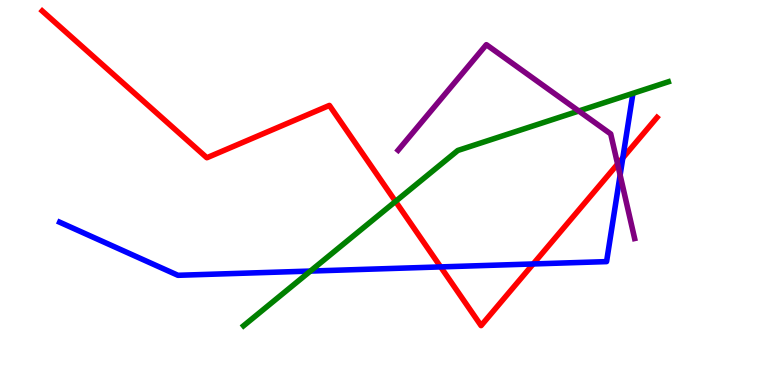[{'lines': ['blue', 'red'], 'intersections': [{'x': 5.69, 'y': 3.07}, {'x': 6.88, 'y': 3.14}, {'x': 8.04, 'y': 5.9}]}, {'lines': ['green', 'red'], 'intersections': [{'x': 5.1, 'y': 4.77}]}, {'lines': ['purple', 'red'], 'intersections': [{'x': 7.97, 'y': 5.74}]}, {'lines': ['blue', 'green'], 'intersections': [{'x': 4.01, 'y': 2.96}]}, {'lines': ['blue', 'purple'], 'intersections': [{'x': 8.0, 'y': 5.45}]}, {'lines': ['green', 'purple'], 'intersections': [{'x': 7.47, 'y': 7.12}]}]